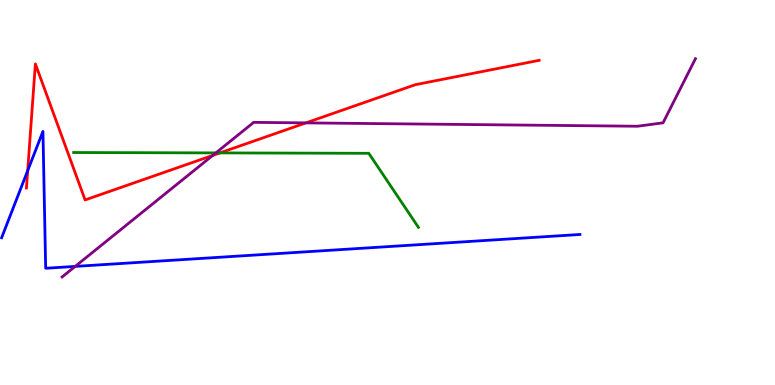[{'lines': ['blue', 'red'], 'intersections': [{'x': 0.357, 'y': 5.57}]}, {'lines': ['green', 'red'], 'intersections': [{'x': 2.84, 'y': 6.03}]}, {'lines': ['purple', 'red'], 'intersections': [{'x': 2.75, 'y': 5.96}, {'x': 3.95, 'y': 6.81}]}, {'lines': ['blue', 'green'], 'intersections': []}, {'lines': ['blue', 'purple'], 'intersections': [{'x': 0.97, 'y': 3.08}]}, {'lines': ['green', 'purple'], 'intersections': [{'x': 2.79, 'y': 6.03}]}]